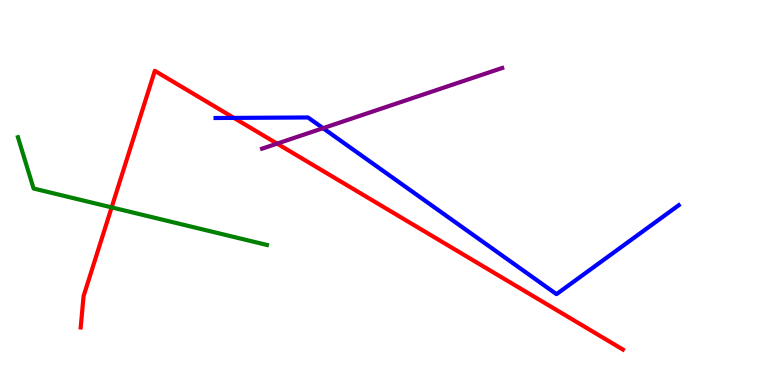[{'lines': ['blue', 'red'], 'intersections': [{'x': 3.02, 'y': 6.94}]}, {'lines': ['green', 'red'], 'intersections': [{'x': 1.44, 'y': 4.61}]}, {'lines': ['purple', 'red'], 'intersections': [{'x': 3.58, 'y': 6.27}]}, {'lines': ['blue', 'green'], 'intersections': []}, {'lines': ['blue', 'purple'], 'intersections': [{'x': 4.17, 'y': 6.67}]}, {'lines': ['green', 'purple'], 'intersections': []}]